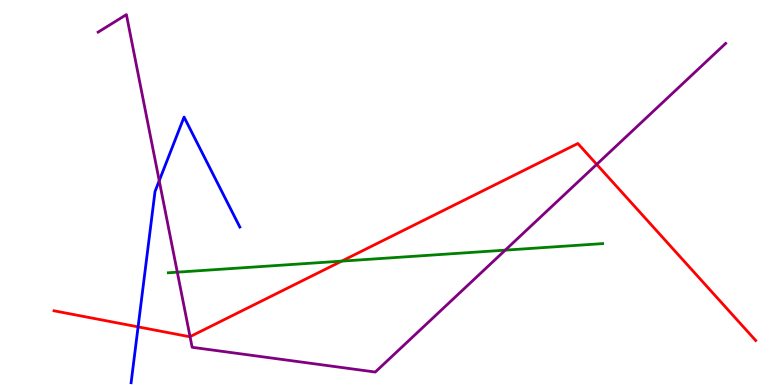[{'lines': ['blue', 'red'], 'intersections': [{'x': 1.78, 'y': 1.51}]}, {'lines': ['green', 'red'], 'intersections': [{'x': 4.41, 'y': 3.22}]}, {'lines': ['purple', 'red'], 'intersections': [{'x': 2.45, 'y': 1.26}, {'x': 7.7, 'y': 5.73}]}, {'lines': ['blue', 'green'], 'intersections': []}, {'lines': ['blue', 'purple'], 'intersections': [{'x': 2.05, 'y': 5.31}]}, {'lines': ['green', 'purple'], 'intersections': [{'x': 2.29, 'y': 2.93}, {'x': 6.52, 'y': 3.5}]}]